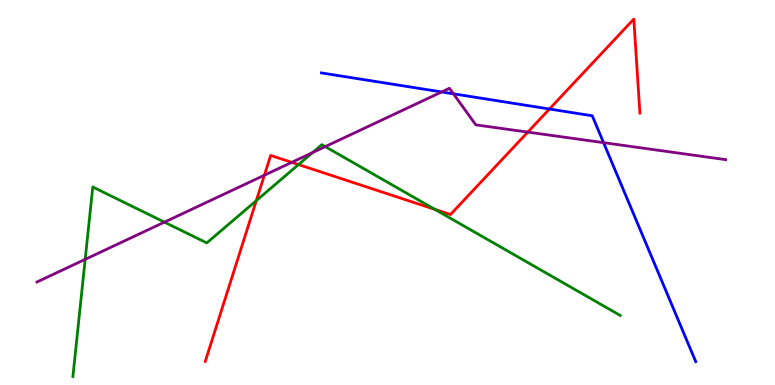[{'lines': ['blue', 'red'], 'intersections': [{'x': 7.09, 'y': 7.17}]}, {'lines': ['green', 'red'], 'intersections': [{'x': 3.31, 'y': 4.79}, {'x': 3.85, 'y': 5.73}, {'x': 5.61, 'y': 4.56}]}, {'lines': ['purple', 'red'], 'intersections': [{'x': 3.41, 'y': 5.45}, {'x': 3.76, 'y': 5.78}, {'x': 6.81, 'y': 6.57}]}, {'lines': ['blue', 'green'], 'intersections': []}, {'lines': ['blue', 'purple'], 'intersections': [{'x': 5.7, 'y': 7.61}, {'x': 5.85, 'y': 7.56}, {'x': 7.79, 'y': 6.29}]}, {'lines': ['green', 'purple'], 'intersections': [{'x': 1.1, 'y': 3.26}, {'x': 2.12, 'y': 4.23}, {'x': 4.03, 'y': 6.04}, {'x': 4.2, 'y': 6.19}]}]